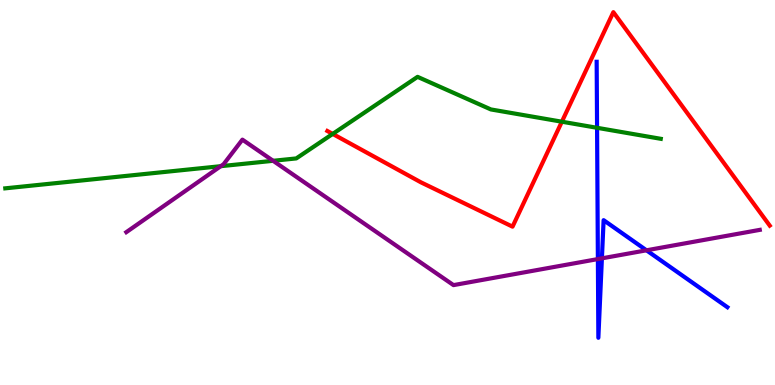[{'lines': ['blue', 'red'], 'intersections': []}, {'lines': ['green', 'red'], 'intersections': [{'x': 4.29, 'y': 6.52}, {'x': 7.25, 'y': 6.84}]}, {'lines': ['purple', 'red'], 'intersections': []}, {'lines': ['blue', 'green'], 'intersections': [{'x': 7.7, 'y': 6.68}]}, {'lines': ['blue', 'purple'], 'intersections': [{'x': 7.71, 'y': 3.27}, {'x': 7.77, 'y': 3.29}, {'x': 8.34, 'y': 3.5}]}, {'lines': ['green', 'purple'], 'intersections': [{'x': 2.85, 'y': 5.68}, {'x': 3.52, 'y': 5.82}]}]